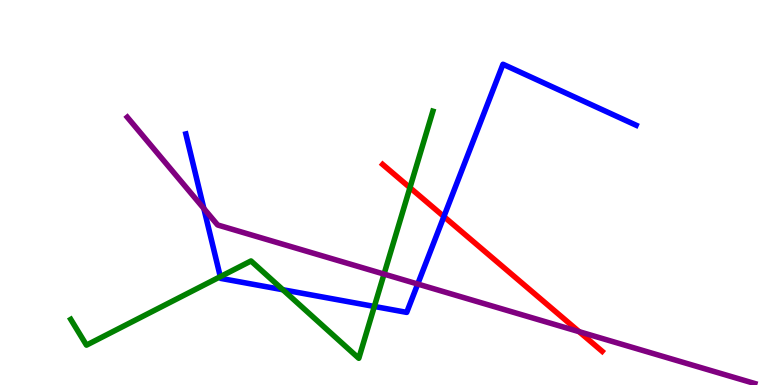[{'lines': ['blue', 'red'], 'intersections': [{'x': 5.73, 'y': 4.37}]}, {'lines': ['green', 'red'], 'intersections': [{'x': 5.29, 'y': 5.13}]}, {'lines': ['purple', 'red'], 'intersections': [{'x': 7.47, 'y': 1.39}]}, {'lines': ['blue', 'green'], 'intersections': [{'x': 2.84, 'y': 2.81}, {'x': 3.65, 'y': 2.47}, {'x': 4.83, 'y': 2.04}]}, {'lines': ['blue', 'purple'], 'intersections': [{'x': 2.63, 'y': 4.58}, {'x': 5.39, 'y': 2.62}]}, {'lines': ['green', 'purple'], 'intersections': [{'x': 4.96, 'y': 2.88}]}]